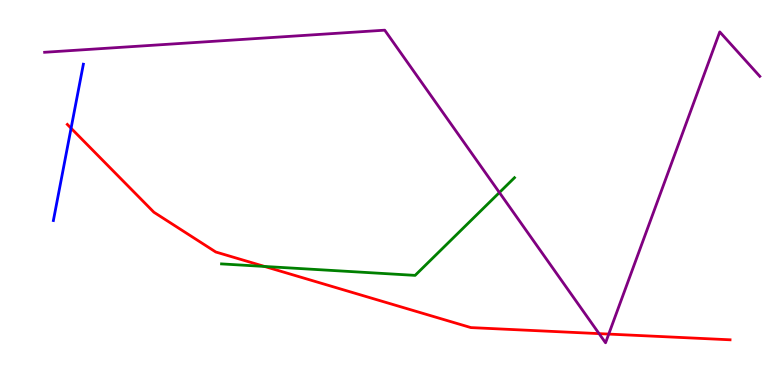[{'lines': ['blue', 'red'], 'intersections': [{'x': 0.917, 'y': 6.67}]}, {'lines': ['green', 'red'], 'intersections': [{'x': 3.41, 'y': 3.08}]}, {'lines': ['purple', 'red'], 'intersections': [{'x': 7.73, 'y': 1.33}, {'x': 7.85, 'y': 1.32}]}, {'lines': ['blue', 'green'], 'intersections': []}, {'lines': ['blue', 'purple'], 'intersections': []}, {'lines': ['green', 'purple'], 'intersections': [{'x': 6.44, 'y': 5.0}]}]